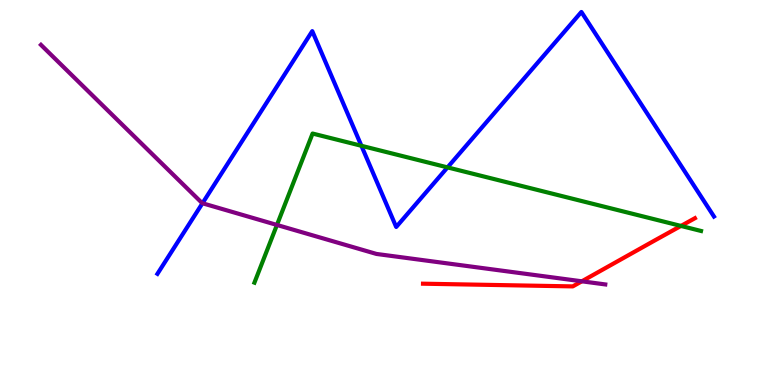[{'lines': ['blue', 'red'], 'intersections': []}, {'lines': ['green', 'red'], 'intersections': [{'x': 8.79, 'y': 4.13}]}, {'lines': ['purple', 'red'], 'intersections': [{'x': 7.51, 'y': 2.69}]}, {'lines': ['blue', 'green'], 'intersections': [{'x': 4.66, 'y': 6.21}, {'x': 5.77, 'y': 5.65}]}, {'lines': ['blue', 'purple'], 'intersections': [{'x': 2.61, 'y': 4.72}]}, {'lines': ['green', 'purple'], 'intersections': [{'x': 3.57, 'y': 4.16}]}]